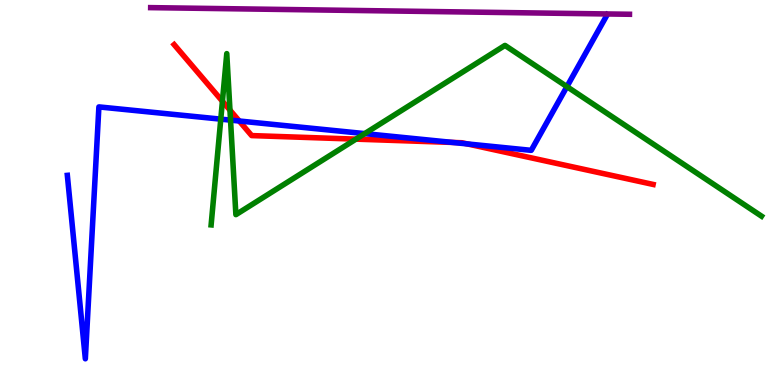[{'lines': ['blue', 'red'], 'intersections': [{'x': 3.09, 'y': 6.86}, {'x': 5.84, 'y': 6.3}, {'x': 6.03, 'y': 6.26}]}, {'lines': ['green', 'red'], 'intersections': [{'x': 2.87, 'y': 7.37}, {'x': 2.97, 'y': 7.14}, {'x': 4.59, 'y': 6.39}]}, {'lines': ['purple', 'red'], 'intersections': []}, {'lines': ['blue', 'green'], 'intersections': [{'x': 2.85, 'y': 6.91}, {'x': 2.97, 'y': 6.88}, {'x': 4.71, 'y': 6.53}, {'x': 7.32, 'y': 7.75}]}, {'lines': ['blue', 'purple'], 'intersections': []}, {'lines': ['green', 'purple'], 'intersections': []}]